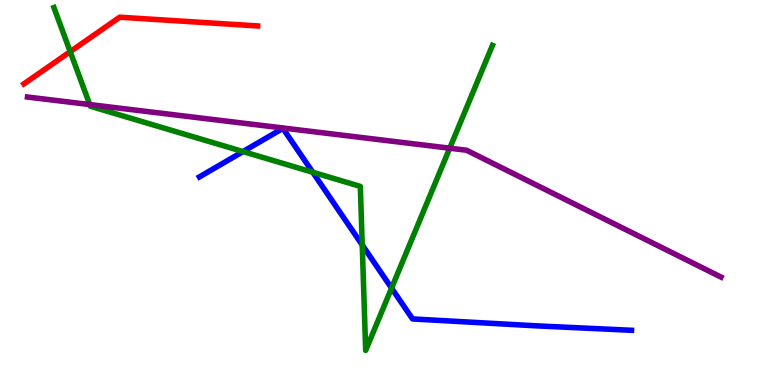[{'lines': ['blue', 'red'], 'intersections': []}, {'lines': ['green', 'red'], 'intersections': [{'x': 0.906, 'y': 8.66}]}, {'lines': ['purple', 'red'], 'intersections': []}, {'lines': ['blue', 'green'], 'intersections': [{'x': 3.14, 'y': 6.06}, {'x': 4.04, 'y': 5.53}, {'x': 4.67, 'y': 3.64}, {'x': 5.05, 'y': 2.52}]}, {'lines': ['blue', 'purple'], 'intersections': []}, {'lines': ['green', 'purple'], 'intersections': [{'x': 1.16, 'y': 7.28}, {'x': 5.8, 'y': 6.15}]}]